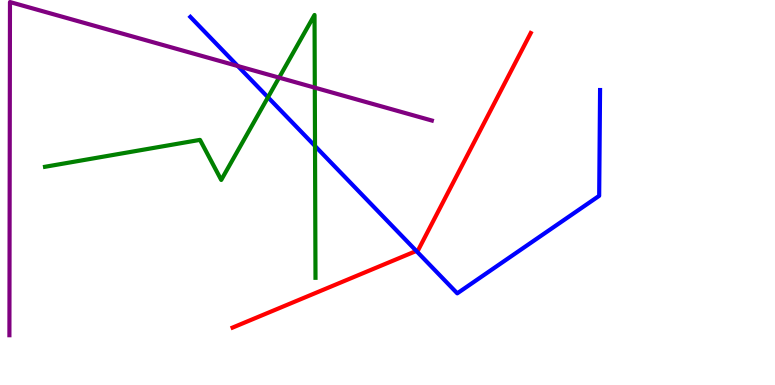[{'lines': ['blue', 'red'], 'intersections': [{'x': 5.37, 'y': 3.48}]}, {'lines': ['green', 'red'], 'intersections': []}, {'lines': ['purple', 'red'], 'intersections': []}, {'lines': ['blue', 'green'], 'intersections': [{'x': 3.46, 'y': 7.47}, {'x': 4.06, 'y': 6.21}]}, {'lines': ['blue', 'purple'], 'intersections': [{'x': 3.07, 'y': 8.28}]}, {'lines': ['green', 'purple'], 'intersections': [{'x': 3.6, 'y': 7.98}, {'x': 4.06, 'y': 7.72}]}]